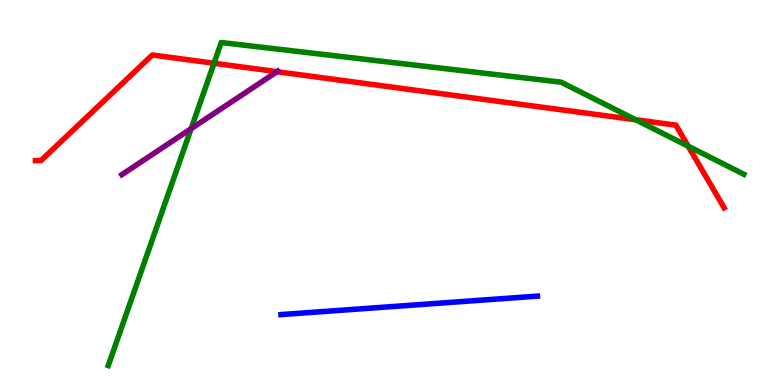[{'lines': ['blue', 'red'], 'intersections': []}, {'lines': ['green', 'red'], 'intersections': [{'x': 2.76, 'y': 8.36}, {'x': 8.2, 'y': 6.89}, {'x': 8.88, 'y': 6.2}]}, {'lines': ['purple', 'red'], 'intersections': [{'x': 3.57, 'y': 8.14}]}, {'lines': ['blue', 'green'], 'intersections': []}, {'lines': ['blue', 'purple'], 'intersections': []}, {'lines': ['green', 'purple'], 'intersections': [{'x': 2.47, 'y': 6.66}]}]